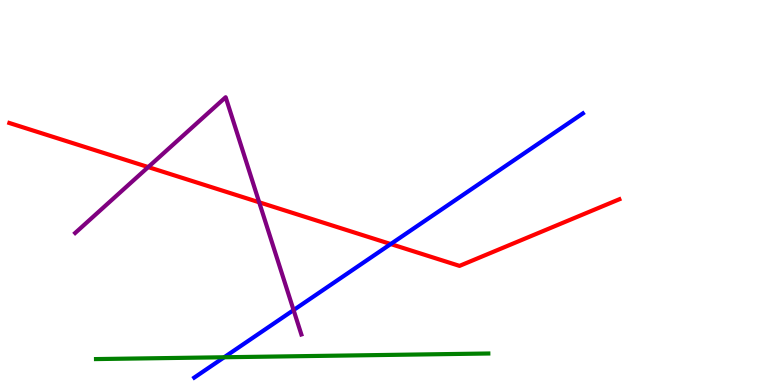[{'lines': ['blue', 'red'], 'intersections': [{'x': 5.04, 'y': 3.66}]}, {'lines': ['green', 'red'], 'intersections': []}, {'lines': ['purple', 'red'], 'intersections': [{'x': 1.91, 'y': 5.66}, {'x': 3.34, 'y': 4.75}]}, {'lines': ['blue', 'green'], 'intersections': [{'x': 2.89, 'y': 0.721}]}, {'lines': ['blue', 'purple'], 'intersections': [{'x': 3.79, 'y': 1.95}]}, {'lines': ['green', 'purple'], 'intersections': []}]